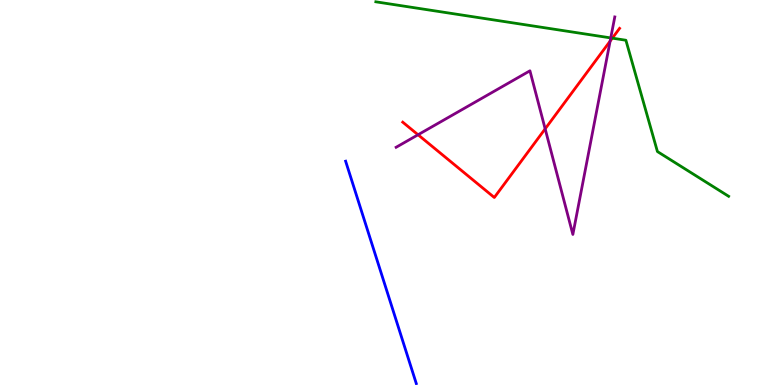[{'lines': ['blue', 'red'], 'intersections': []}, {'lines': ['green', 'red'], 'intersections': [{'x': 7.9, 'y': 9.01}]}, {'lines': ['purple', 'red'], 'intersections': [{'x': 5.39, 'y': 6.5}, {'x': 7.03, 'y': 6.65}, {'x': 7.87, 'y': 8.93}]}, {'lines': ['blue', 'green'], 'intersections': []}, {'lines': ['blue', 'purple'], 'intersections': []}, {'lines': ['green', 'purple'], 'intersections': [{'x': 7.88, 'y': 9.02}]}]